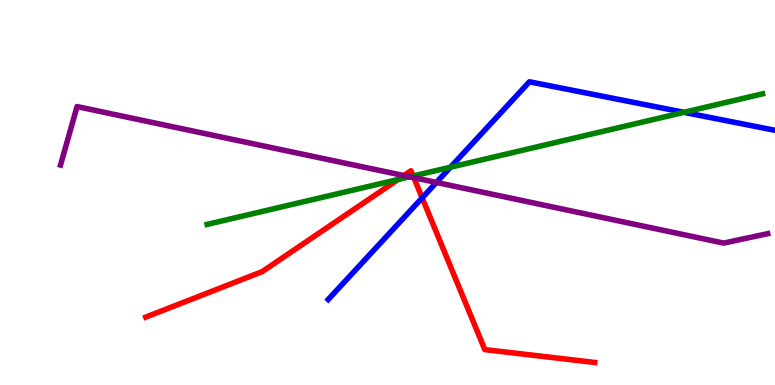[{'lines': ['blue', 'red'], 'intersections': [{'x': 5.45, 'y': 4.86}]}, {'lines': ['green', 'red'], 'intersections': [{'x': 5.14, 'y': 5.34}, {'x': 5.33, 'y': 5.43}]}, {'lines': ['purple', 'red'], 'intersections': [{'x': 5.21, 'y': 5.44}, {'x': 5.34, 'y': 5.38}]}, {'lines': ['blue', 'green'], 'intersections': [{'x': 5.81, 'y': 5.66}, {'x': 8.83, 'y': 7.08}]}, {'lines': ['blue', 'purple'], 'intersections': [{'x': 5.63, 'y': 5.26}]}, {'lines': ['green', 'purple'], 'intersections': [{'x': 5.29, 'y': 5.41}]}]